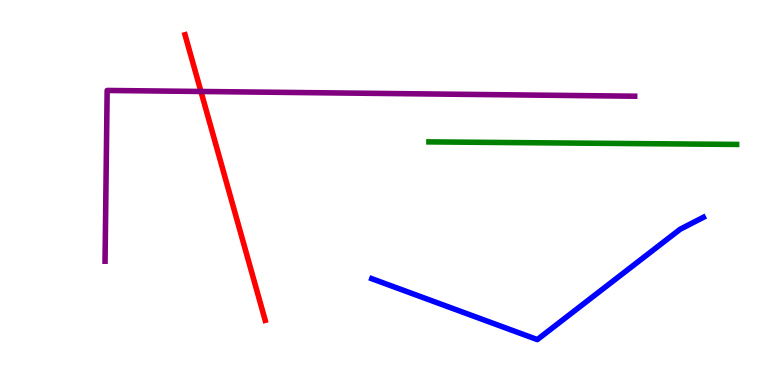[{'lines': ['blue', 'red'], 'intersections': []}, {'lines': ['green', 'red'], 'intersections': []}, {'lines': ['purple', 'red'], 'intersections': [{'x': 2.59, 'y': 7.62}]}, {'lines': ['blue', 'green'], 'intersections': []}, {'lines': ['blue', 'purple'], 'intersections': []}, {'lines': ['green', 'purple'], 'intersections': []}]